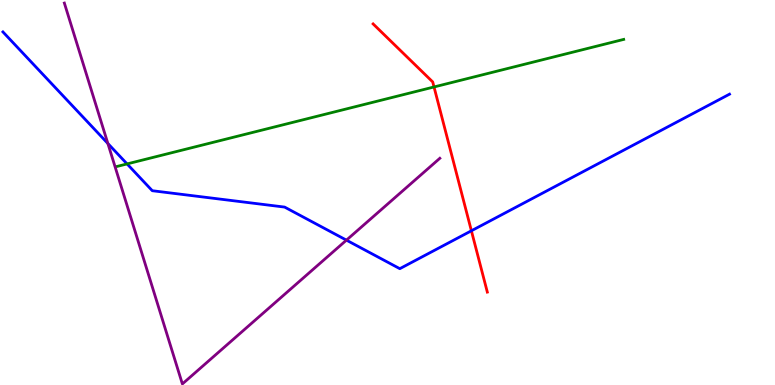[{'lines': ['blue', 'red'], 'intersections': [{'x': 6.08, 'y': 4.01}]}, {'lines': ['green', 'red'], 'intersections': [{'x': 5.6, 'y': 7.74}]}, {'lines': ['purple', 'red'], 'intersections': []}, {'lines': ['blue', 'green'], 'intersections': [{'x': 1.64, 'y': 5.74}]}, {'lines': ['blue', 'purple'], 'intersections': [{'x': 1.39, 'y': 6.27}, {'x': 4.47, 'y': 3.76}]}, {'lines': ['green', 'purple'], 'intersections': []}]